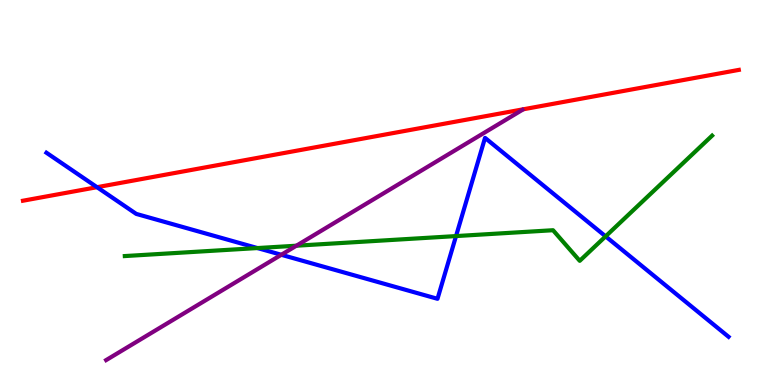[{'lines': ['blue', 'red'], 'intersections': [{'x': 1.25, 'y': 5.14}]}, {'lines': ['green', 'red'], 'intersections': []}, {'lines': ['purple', 'red'], 'intersections': []}, {'lines': ['blue', 'green'], 'intersections': [{'x': 3.32, 'y': 3.56}, {'x': 5.88, 'y': 3.87}, {'x': 7.81, 'y': 3.86}]}, {'lines': ['blue', 'purple'], 'intersections': [{'x': 3.63, 'y': 3.38}]}, {'lines': ['green', 'purple'], 'intersections': [{'x': 3.82, 'y': 3.62}]}]